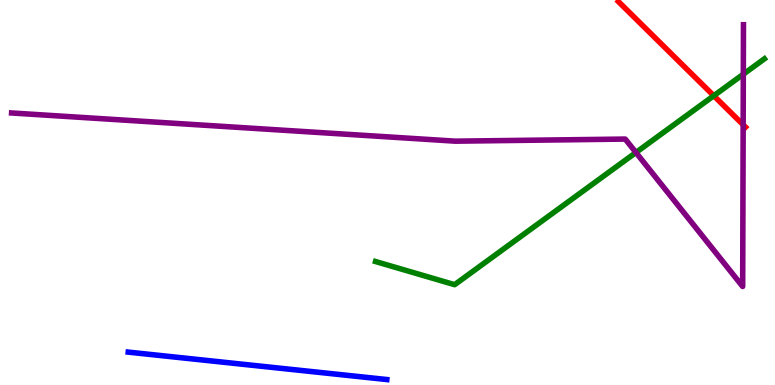[{'lines': ['blue', 'red'], 'intersections': []}, {'lines': ['green', 'red'], 'intersections': [{'x': 9.21, 'y': 7.51}]}, {'lines': ['purple', 'red'], 'intersections': [{'x': 9.59, 'y': 6.76}]}, {'lines': ['blue', 'green'], 'intersections': []}, {'lines': ['blue', 'purple'], 'intersections': []}, {'lines': ['green', 'purple'], 'intersections': [{'x': 8.21, 'y': 6.04}, {'x': 9.59, 'y': 8.07}]}]